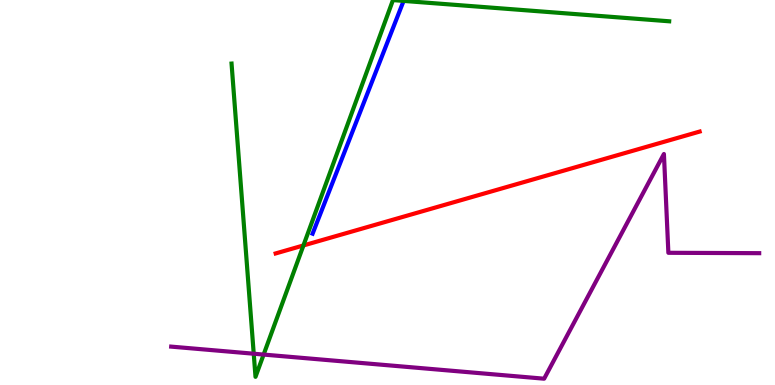[{'lines': ['blue', 'red'], 'intersections': []}, {'lines': ['green', 'red'], 'intersections': [{'x': 3.92, 'y': 3.62}]}, {'lines': ['purple', 'red'], 'intersections': []}, {'lines': ['blue', 'green'], 'intersections': []}, {'lines': ['blue', 'purple'], 'intersections': []}, {'lines': ['green', 'purple'], 'intersections': [{'x': 3.27, 'y': 0.812}, {'x': 3.4, 'y': 0.79}]}]